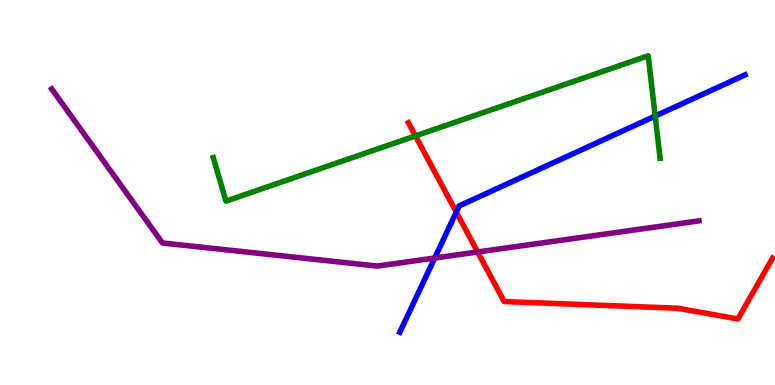[{'lines': ['blue', 'red'], 'intersections': [{'x': 5.89, 'y': 4.49}]}, {'lines': ['green', 'red'], 'intersections': [{'x': 5.36, 'y': 6.47}]}, {'lines': ['purple', 'red'], 'intersections': [{'x': 6.16, 'y': 3.45}]}, {'lines': ['blue', 'green'], 'intersections': [{'x': 8.45, 'y': 6.99}]}, {'lines': ['blue', 'purple'], 'intersections': [{'x': 5.61, 'y': 3.3}]}, {'lines': ['green', 'purple'], 'intersections': []}]